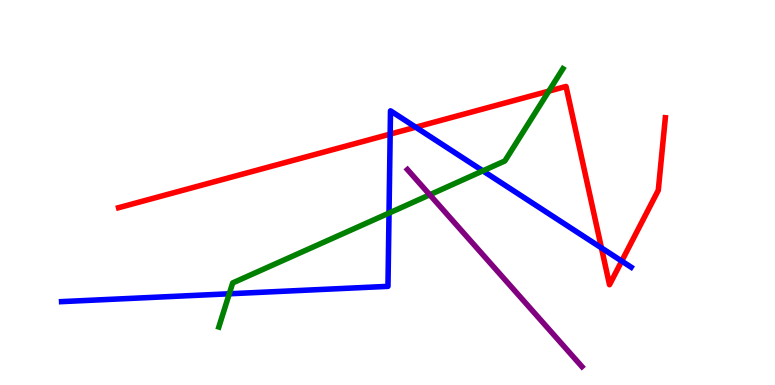[{'lines': ['blue', 'red'], 'intersections': [{'x': 5.03, 'y': 6.52}, {'x': 5.36, 'y': 6.7}, {'x': 7.76, 'y': 3.56}, {'x': 8.02, 'y': 3.22}]}, {'lines': ['green', 'red'], 'intersections': [{'x': 7.08, 'y': 7.63}]}, {'lines': ['purple', 'red'], 'intersections': []}, {'lines': ['blue', 'green'], 'intersections': [{'x': 2.96, 'y': 2.37}, {'x': 5.02, 'y': 4.47}, {'x': 6.23, 'y': 5.56}]}, {'lines': ['blue', 'purple'], 'intersections': []}, {'lines': ['green', 'purple'], 'intersections': [{'x': 5.55, 'y': 4.94}]}]